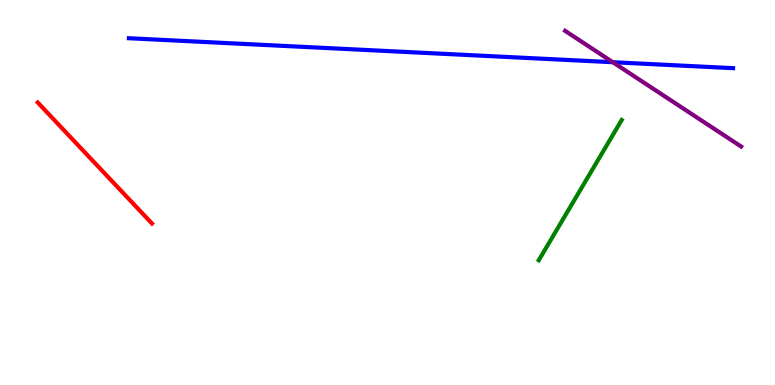[{'lines': ['blue', 'red'], 'intersections': []}, {'lines': ['green', 'red'], 'intersections': []}, {'lines': ['purple', 'red'], 'intersections': []}, {'lines': ['blue', 'green'], 'intersections': []}, {'lines': ['blue', 'purple'], 'intersections': [{'x': 7.91, 'y': 8.38}]}, {'lines': ['green', 'purple'], 'intersections': []}]